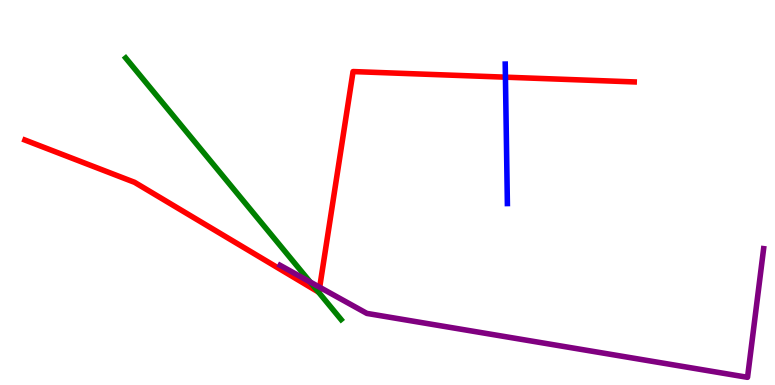[{'lines': ['blue', 'red'], 'intersections': [{'x': 6.52, 'y': 8.0}]}, {'lines': ['green', 'red'], 'intersections': [{'x': 4.11, 'y': 2.41}]}, {'lines': ['purple', 'red'], 'intersections': [{'x': 4.13, 'y': 2.54}]}, {'lines': ['blue', 'green'], 'intersections': []}, {'lines': ['blue', 'purple'], 'intersections': []}, {'lines': ['green', 'purple'], 'intersections': [{'x': 4.0, 'y': 2.68}]}]